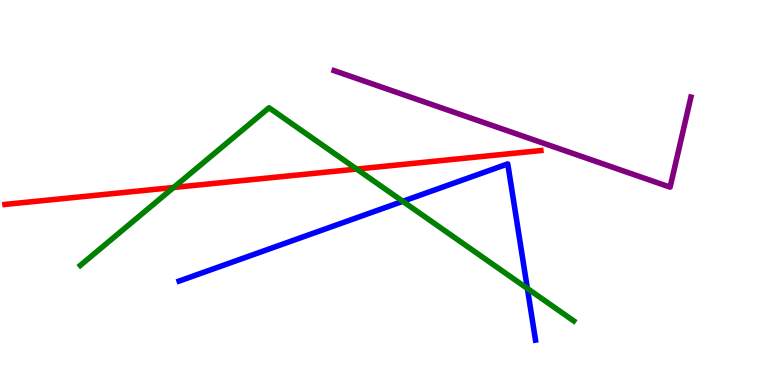[{'lines': ['blue', 'red'], 'intersections': []}, {'lines': ['green', 'red'], 'intersections': [{'x': 2.24, 'y': 5.13}, {'x': 4.6, 'y': 5.61}]}, {'lines': ['purple', 'red'], 'intersections': []}, {'lines': ['blue', 'green'], 'intersections': [{'x': 5.2, 'y': 4.77}, {'x': 6.8, 'y': 2.51}]}, {'lines': ['blue', 'purple'], 'intersections': []}, {'lines': ['green', 'purple'], 'intersections': []}]